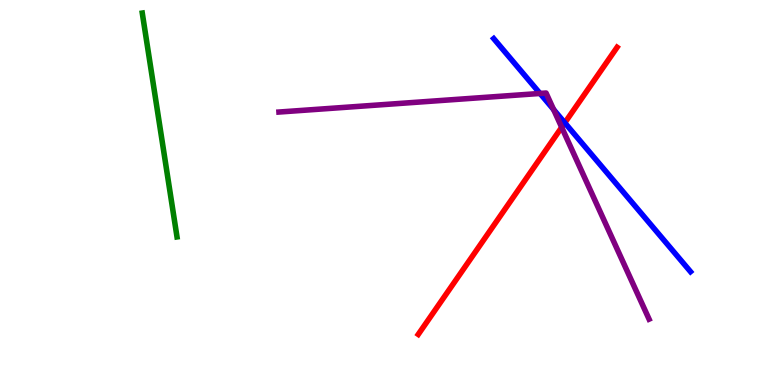[{'lines': ['blue', 'red'], 'intersections': [{'x': 7.29, 'y': 6.81}]}, {'lines': ['green', 'red'], 'intersections': []}, {'lines': ['purple', 'red'], 'intersections': [{'x': 7.25, 'y': 6.69}]}, {'lines': ['blue', 'green'], 'intersections': []}, {'lines': ['blue', 'purple'], 'intersections': [{'x': 6.97, 'y': 7.57}, {'x': 7.14, 'y': 7.16}]}, {'lines': ['green', 'purple'], 'intersections': []}]